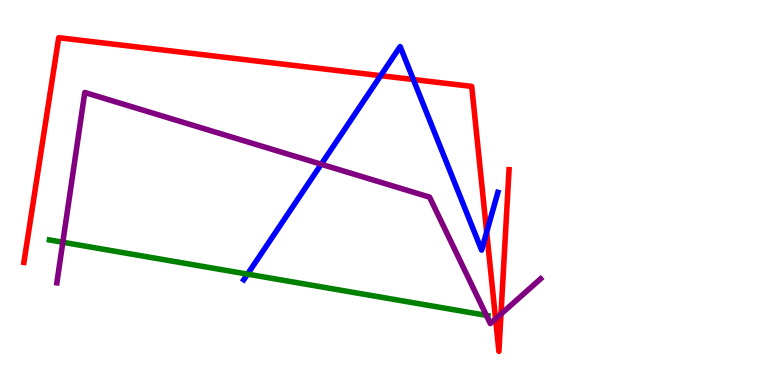[{'lines': ['blue', 'red'], 'intersections': [{'x': 4.91, 'y': 8.03}, {'x': 5.33, 'y': 7.93}, {'x': 6.28, 'y': 3.97}]}, {'lines': ['green', 'red'], 'intersections': []}, {'lines': ['purple', 'red'], 'intersections': [{'x': 6.39, 'y': 1.72}, {'x': 6.46, 'y': 1.84}]}, {'lines': ['blue', 'green'], 'intersections': [{'x': 3.19, 'y': 2.88}]}, {'lines': ['blue', 'purple'], 'intersections': [{'x': 4.15, 'y': 5.73}]}, {'lines': ['green', 'purple'], 'intersections': [{'x': 0.811, 'y': 3.71}, {'x': 6.28, 'y': 1.81}]}]